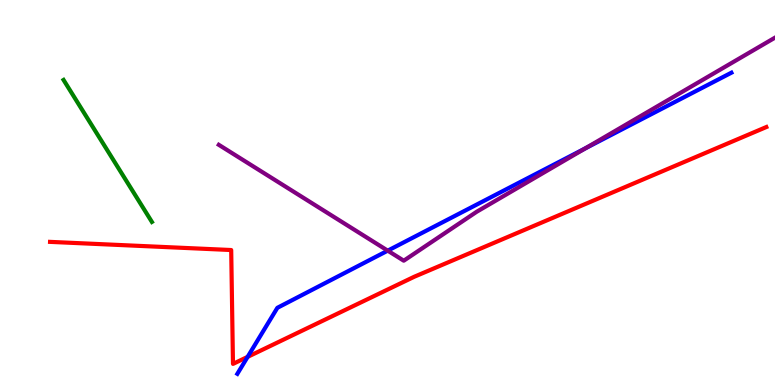[{'lines': ['blue', 'red'], 'intersections': [{'x': 3.2, 'y': 0.731}]}, {'lines': ['green', 'red'], 'intersections': []}, {'lines': ['purple', 'red'], 'intersections': []}, {'lines': ['blue', 'green'], 'intersections': []}, {'lines': ['blue', 'purple'], 'intersections': [{'x': 5.0, 'y': 3.49}, {'x': 7.55, 'y': 6.15}]}, {'lines': ['green', 'purple'], 'intersections': []}]